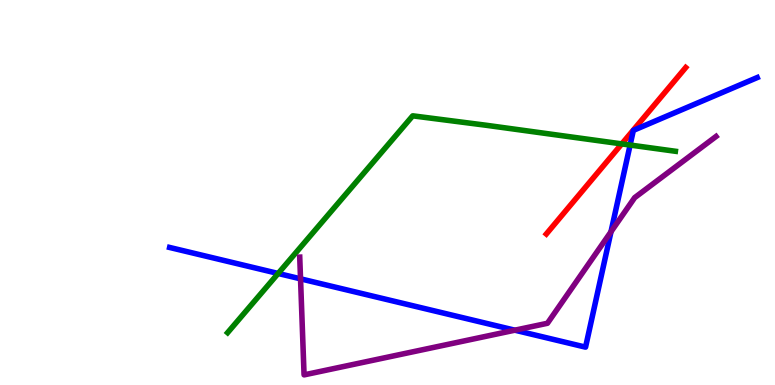[{'lines': ['blue', 'red'], 'intersections': []}, {'lines': ['green', 'red'], 'intersections': [{'x': 8.02, 'y': 6.26}]}, {'lines': ['purple', 'red'], 'intersections': []}, {'lines': ['blue', 'green'], 'intersections': [{'x': 3.59, 'y': 2.9}, {'x': 8.13, 'y': 6.23}]}, {'lines': ['blue', 'purple'], 'intersections': [{'x': 3.88, 'y': 2.76}, {'x': 6.64, 'y': 1.42}, {'x': 7.88, 'y': 3.98}]}, {'lines': ['green', 'purple'], 'intersections': []}]